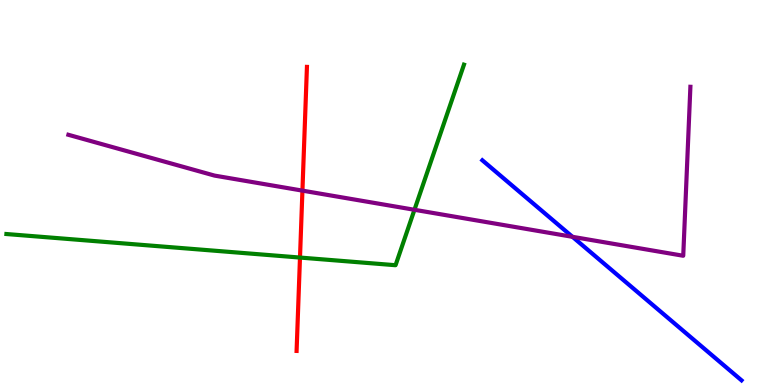[{'lines': ['blue', 'red'], 'intersections': []}, {'lines': ['green', 'red'], 'intersections': [{'x': 3.87, 'y': 3.31}]}, {'lines': ['purple', 'red'], 'intersections': [{'x': 3.9, 'y': 5.05}]}, {'lines': ['blue', 'green'], 'intersections': []}, {'lines': ['blue', 'purple'], 'intersections': [{'x': 7.39, 'y': 3.85}]}, {'lines': ['green', 'purple'], 'intersections': [{'x': 5.35, 'y': 4.55}]}]